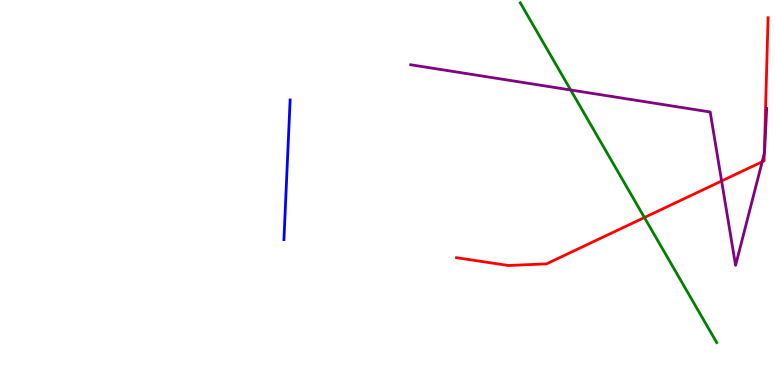[{'lines': ['blue', 'red'], 'intersections': []}, {'lines': ['green', 'red'], 'intersections': [{'x': 8.32, 'y': 4.35}]}, {'lines': ['purple', 'red'], 'intersections': [{'x': 9.31, 'y': 5.3}, {'x': 9.83, 'y': 5.8}, {'x': 9.86, 'y': 6.01}]}, {'lines': ['blue', 'green'], 'intersections': []}, {'lines': ['blue', 'purple'], 'intersections': []}, {'lines': ['green', 'purple'], 'intersections': [{'x': 7.36, 'y': 7.66}]}]